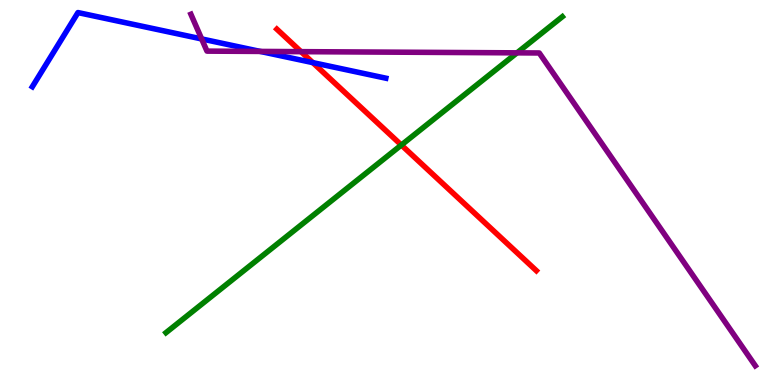[{'lines': ['blue', 'red'], 'intersections': [{'x': 4.04, 'y': 8.37}]}, {'lines': ['green', 'red'], 'intersections': [{'x': 5.18, 'y': 6.23}]}, {'lines': ['purple', 'red'], 'intersections': [{'x': 3.88, 'y': 8.66}]}, {'lines': ['blue', 'green'], 'intersections': []}, {'lines': ['blue', 'purple'], 'intersections': [{'x': 2.6, 'y': 8.99}, {'x': 3.36, 'y': 8.66}]}, {'lines': ['green', 'purple'], 'intersections': [{'x': 6.67, 'y': 8.63}]}]